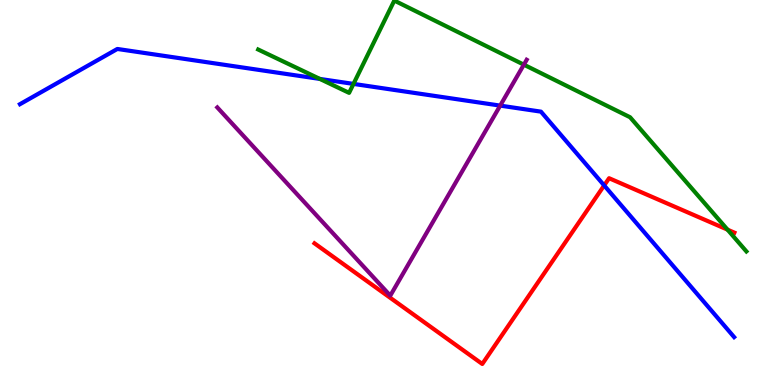[{'lines': ['blue', 'red'], 'intersections': [{'x': 7.8, 'y': 5.18}]}, {'lines': ['green', 'red'], 'intersections': [{'x': 9.39, 'y': 4.03}]}, {'lines': ['purple', 'red'], 'intersections': []}, {'lines': ['blue', 'green'], 'intersections': [{'x': 4.13, 'y': 7.95}, {'x': 4.56, 'y': 7.82}]}, {'lines': ['blue', 'purple'], 'intersections': [{'x': 6.45, 'y': 7.26}]}, {'lines': ['green', 'purple'], 'intersections': [{'x': 6.76, 'y': 8.32}]}]